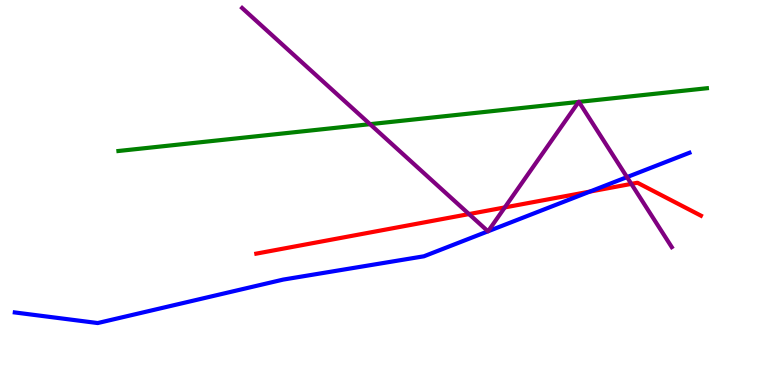[{'lines': ['blue', 'red'], 'intersections': [{'x': 7.61, 'y': 5.02}]}, {'lines': ['green', 'red'], 'intersections': []}, {'lines': ['purple', 'red'], 'intersections': [{'x': 6.05, 'y': 4.44}, {'x': 6.51, 'y': 4.61}, {'x': 8.15, 'y': 5.22}]}, {'lines': ['blue', 'green'], 'intersections': []}, {'lines': ['blue', 'purple'], 'intersections': [{'x': 6.3, 'y': 3.99}, {'x': 6.3, 'y': 3.99}, {'x': 8.09, 'y': 5.4}]}, {'lines': ['green', 'purple'], 'intersections': [{'x': 4.77, 'y': 6.77}, {'x': 7.47, 'y': 7.35}, {'x': 7.47, 'y': 7.35}]}]